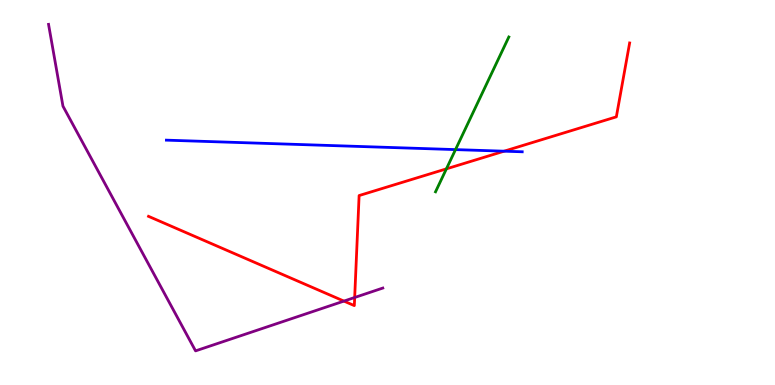[{'lines': ['blue', 'red'], 'intersections': [{'x': 6.5, 'y': 6.07}]}, {'lines': ['green', 'red'], 'intersections': [{'x': 5.76, 'y': 5.61}]}, {'lines': ['purple', 'red'], 'intersections': [{'x': 4.44, 'y': 2.18}, {'x': 4.58, 'y': 2.27}]}, {'lines': ['blue', 'green'], 'intersections': [{'x': 5.88, 'y': 6.11}]}, {'lines': ['blue', 'purple'], 'intersections': []}, {'lines': ['green', 'purple'], 'intersections': []}]